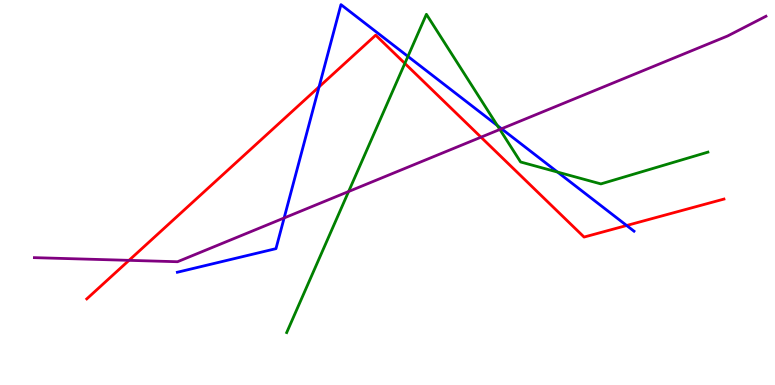[{'lines': ['blue', 'red'], 'intersections': [{'x': 4.12, 'y': 7.74}, {'x': 8.09, 'y': 4.14}]}, {'lines': ['green', 'red'], 'intersections': [{'x': 5.22, 'y': 8.35}]}, {'lines': ['purple', 'red'], 'intersections': [{'x': 1.66, 'y': 3.24}, {'x': 6.21, 'y': 6.44}]}, {'lines': ['blue', 'green'], 'intersections': [{'x': 5.26, 'y': 8.54}, {'x': 6.42, 'y': 6.74}, {'x': 7.19, 'y': 5.53}]}, {'lines': ['blue', 'purple'], 'intersections': [{'x': 3.67, 'y': 4.34}, {'x': 6.47, 'y': 6.66}]}, {'lines': ['green', 'purple'], 'intersections': [{'x': 4.5, 'y': 5.03}, {'x': 6.45, 'y': 6.64}]}]